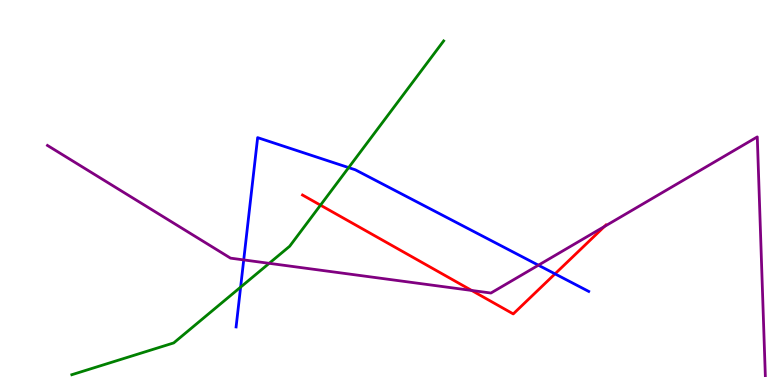[{'lines': ['blue', 'red'], 'intersections': [{'x': 7.16, 'y': 2.89}]}, {'lines': ['green', 'red'], 'intersections': [{'x': 4.14, 'y': 4.67}]}, {'lines': ['purple', 'red'], 'intersections': [{'x': 6.09, 'y': 2.46}, {'x': 7.8, 'y': 4.12}]}, {'lines': ['blue', 'green'], 'intersections': [{'x': 3.1, 'y': 2.54}, {'x': 4.5, 'y': 5.65}]}, {'lines': ['blue', 'purple'], 'intersections': [{'x': 3.14, 'y': 3.25}, {'x': 6.95, 'y': 3.11}]}, {'lines': ['green', 'purple'], 'intersections': [{'x': 3.47, 'y': 3.16}]}]